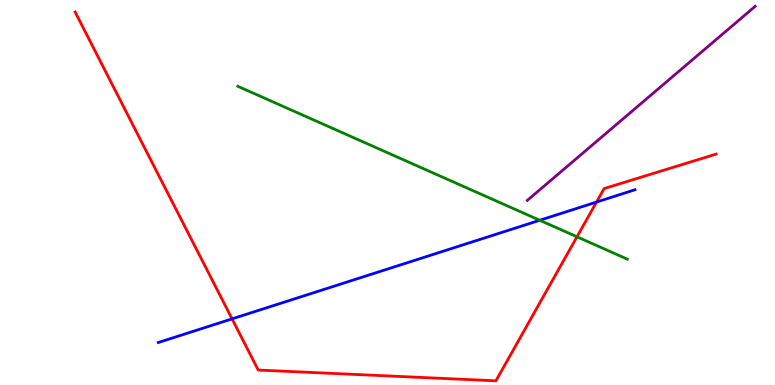[{'lines': ['blue', 'red'], 'intersections': [{'x': 2.99, 'y': 1.72}, {'x': 7.7, 'y': 4.75}]}, {'lines': ['green', 'red'], 'intersections': [{'x': 7.44, 'y': 3.85}]}, {'lines': ['purple', 'red'], 'intersections': []}, {'lines': ['blue', 'green'], 'intersections': [{'x': 6.96, 'y': 4.28}]}, {'lines': ['blue', 'purple'], 'intersections': []}, {'lines': ['green', 'purple'], 'intersections': []}]